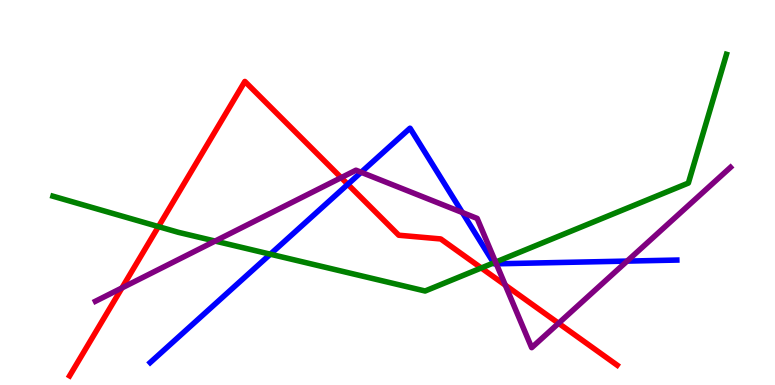[{'lines': ['blue', 'red'], 'intersections': [{'x': 4.49, 'y': 5.21}]}, {'lines': ['green', 'red'], 'intersections': [{'x': 2.04, 'y': 4.11}, {'x': 6.21, 'y': 3.04}]}, {'lines': ['purple', 'red'], 'intersections': [{'x': 1.57, 'y': 2.52}, {'x': 4.4, 'y': 5.39}, {'x': 6.52, 'y': 2.59}, {'x': 7.21, 'y': 1.6}]}, {'lines': ['blue', 'green'], 'intersections': [{'x': 3.49, 'y': 3.4}, {'x': 6.37, 'y': 3.17}]}, {'lines': ['blue', 'purple'], 'intersections': [{'x': 4.66, 'y': 5.53}, {'x': 5.97, 'y': 4.48}, {'x': 6.4, 'y': 3.15}, {'x': 8.09, 'y': 3.22}]}, {'lines': ['green', 'purple'], 'intersections': [{'x': 2.78, 'y': 3.74}, {'x': 6.39, 'y': 3.19}]}]